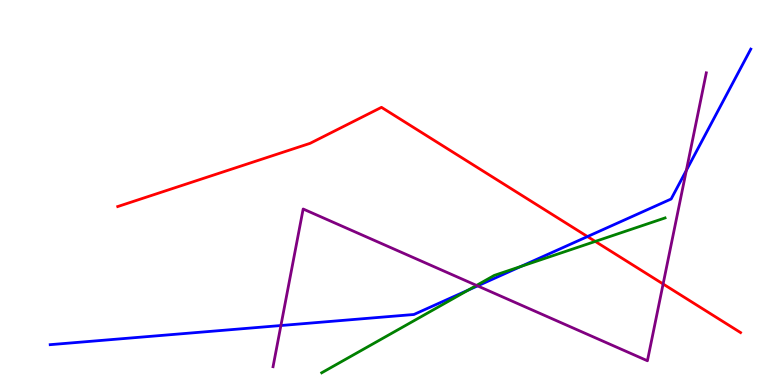[{'lines': ['blue', 'red'], 'intersections': [{'x': 7.58, 'y': 3.86}]}, {'lines': ['green', 'red'], 'intersections': [{'x': 7.68, 'y': 3.73}]}, {'lines': ['purple', 'red'], 'intersections': [{'x': 8.56, 'y': 2.62}]}, {'lines': ['blue', 'green'], 'intersections': [{'x': 6.04, 'y': 2.47}, {'x': 6.72, 'y': 3.08}]}, {'lines': ['blue', 'purple'], 'intersections': [{'x': 3.62, 'y': 1.54}, {'x': 6.16, 'y': 2.57}, {'x': 8.86, 'y': 5.57}]}, {'lines': ['green', 'purple'], 'intersections': [{'x': 6.15, 'y': 2.59}]}]